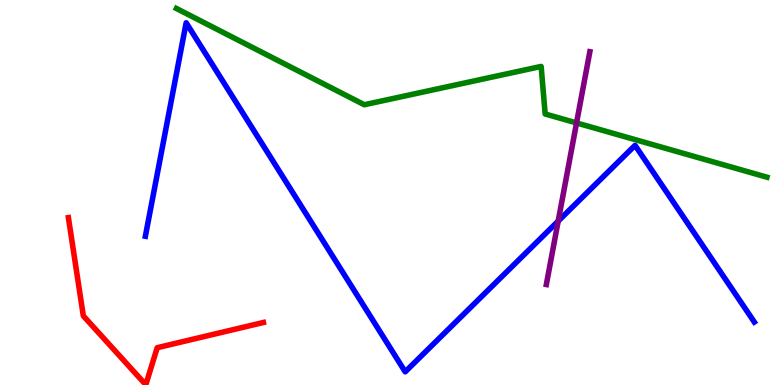[{'lines': ['blue', 'red'], 'intersections': []}, {'lines': ['green', 'red'], 'intersections': []}, {'lines': ['purple', 'red'], 'intersections': []}, {'lines': ['blue', 'green'], 'intersections': []}, {'lines': ['blue', 'purple'], 'intersections': [{'x': 7.2, 'y': 4.26}]}, {'lines': ['green', 'purple'], 'intersections': [{'x': 7.44, 'y': 6.81}]}]